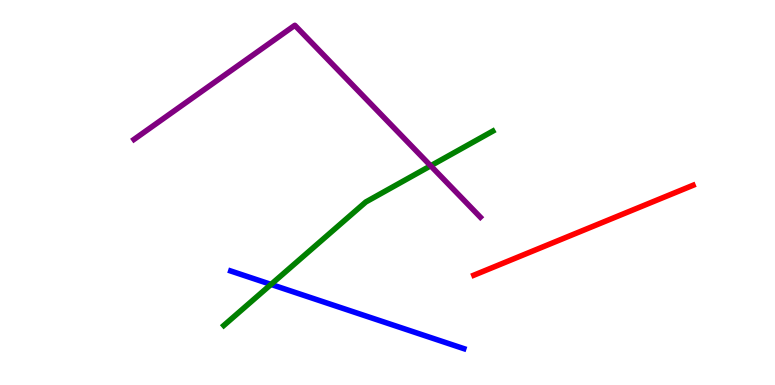[{'lines': ['blue', 'red'], 'intersections': []}, {'lines': ['green', 'red'], 'intersections': []}, {'lines': ['purple', 'red'], 'intersections': []}, {'lines': ['blue', 'green'], 'intersections': [{'x': 3.5, 'y': 2.61}]}, {'lines': ['blue', 'purple'], 'intersections': []}, {'lines': ['green', 'purple'], 'intersections': [{'x': 5.56, 'y': 5.69}]}]